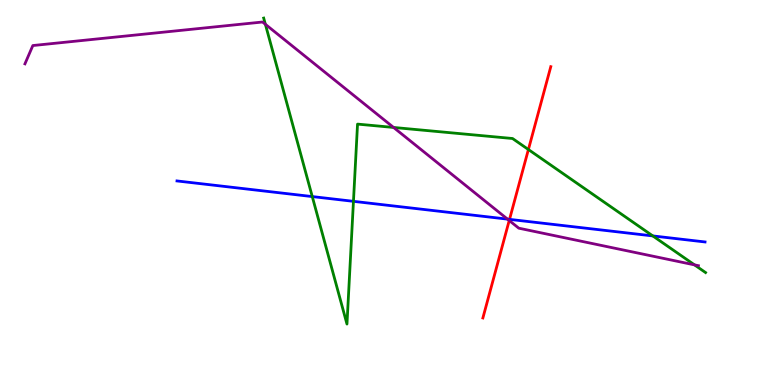[{'lines': ['blue', 'red'], 'intersections': [{'x': 6.57, 'y': 4.3}]}, {'lines': ['green', 'red'], 'intersections': [{'x': 6.82, 'y': 6.12}]}, {'lines': ['purple', 'red'], 'intersections': [{'x': 6.57, 'y': 4.27}]}, {'lines': ['blue', 'green'], 'intersections': [{'x': 4.03, 'y': 4.89}, {'x': 4.56, 'y': 4.77}, {'x': 8.42, 'y': 3.87}]}, {'lines': ['blue', 'purple'], 'intersections': [{'x': 6.55, 'y': 4.31}]}, {'lines': ['green', 'purple'], 'intersections': [{'x': 3.42, 'y': 9.37}, {'x': 5.08, 'y': 6.69}, {'x': 8.96, 'y': 3.12}]}]